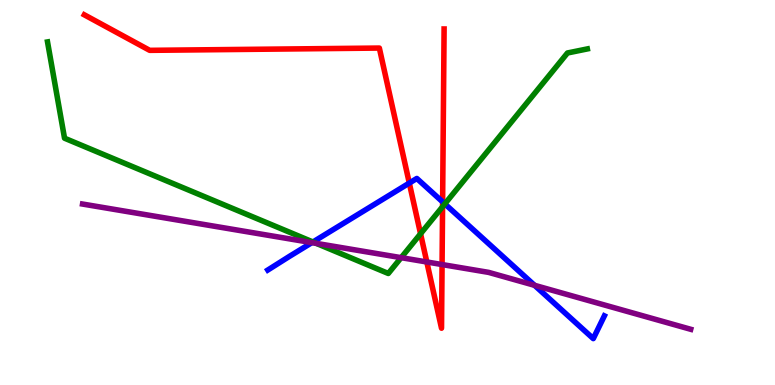[{'lines': ['blue', 'red'], 'intersections': [{'x': 5.28, 'y': 5.25}, {'x': 5.71, 'y': 4.76}]}, {'lines': ['green', 'red'], 'intersections': [{'x': 5.43, 'y': 3.93}, {'x': 5.71, 'y': 4.63}]}, {'lines': ['purple', 'red'], 'intersections': [{'x': 5.51, 'y': 3.2}, {'x': 5.7, 'y': 3.13}]}, {'lines': ['blue', 'green'], 'intersections': [{'x': 4.04, 'y': 3.71}, {'x': 5.74, 'y': 4.7}]}, {'lines': ['blue', 'purple'], 'intersections': [{'x': 4.02, 'y': 3.7}, {'x': 6.9, 'y': 2.59}]}, {'lines': ['green', 'purple'], 'intersections': [{'x': 4.08, 'y': 3.68}, {'x': 5.18, 'y': 3.31}]}]